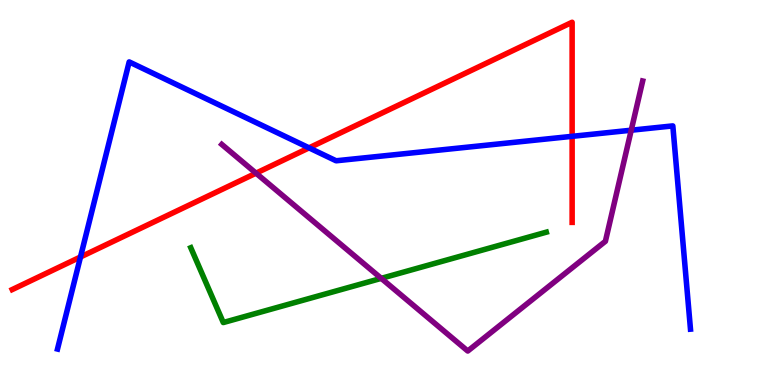[{'lines': ['blue', 'red'], 'intersections': [{'x': 1.04, 'y': 3.33}, {'x': 3.99, 'y': 6.16}, {'x': 7.38, 'y': 6.46}]}, {'lines': ['green', 'red'], 'intersections': []}, {'lines': ['purple', 'red'], 'intersections': [{'x': 3.3, 'y': 5.5}]}, {'lines': ['blue', 'green'], 'intersections': []}, {'lines': ['blue', 'purple'], 'intersections': [{'x': 8.14, 'y': 6.62}]}, {'lines': ['green', 'purple'], 'intersections': [{'x': 4.92, 'y': 2.77}]}]